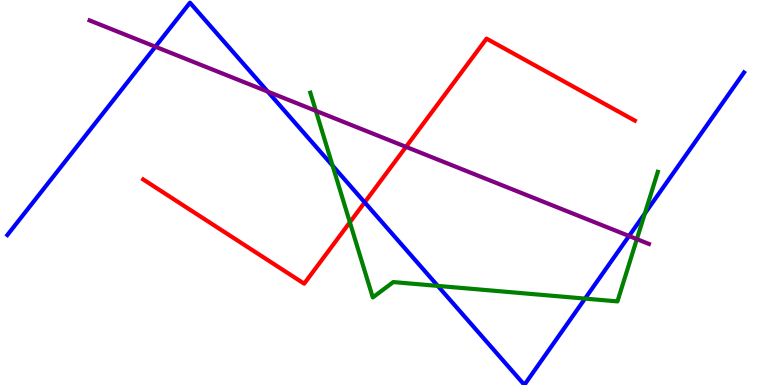[{'lines': ['blue', 'red'], 'intersections': [{'x': 4.71, 'y': 4.74}]}, {'lines': ['green', 'red'], 'intersections': [{'x': 4.51, 'y': 4.23}]}, {'lines': ['purple', 'red'], 'intersections': [{'x': 5.24, 'y': 6.19}]}, {'lines': ['blue', 'green'], 'intersections': [{'x': 4.29, 'y': 5.7}, {'x': 5.65, 'y': 2.57}, {'x': 7.55, 'y': 2.24}, {'x': 8.32, 'y': 4.45}]}, {'lines': ['blue', 'purple'], 'intersections': [{'x': 2.0, 'y': 8.79}, {'x': 3.46, 'y': 7.62}, {'x': 8.12, 'y': 3.87}]}, {'lines': ['green', 'purple'], 'intersections': [{'x': 4.08, 'y': 7.12}, {'x': 8.22, 'y': 3.79}]}]